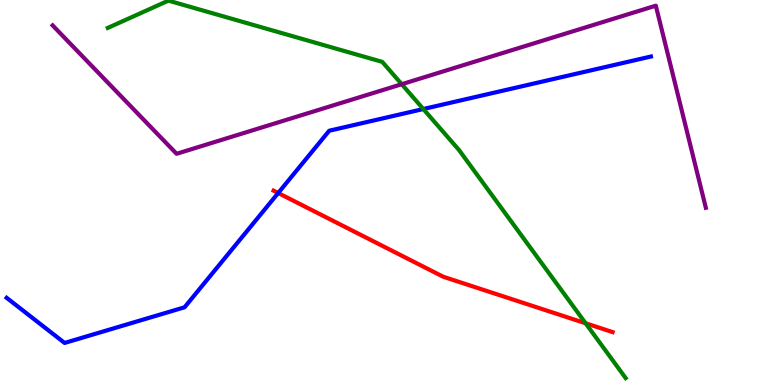[{'lines': ['blue', 'red'], 'intersections': [{'x': 3.59, 'y': 4.99}]}, {'lines': ['green', 'red'], 'intersections': [{'x': 7.56, 'y': 1.6}]}, {'lines': ['purple', 'red'], 'intersections': []}, {'lines': ['blue', 'green'], 'intersections': [{'x': 5.46, 'y': 7.17}]}, {'lines': ['blue', 'purple'], 'intersections': []}, {'lines': ['green', 'purple'], 'intersections': [{'x': 5.18, 'y': 7.81}]}]